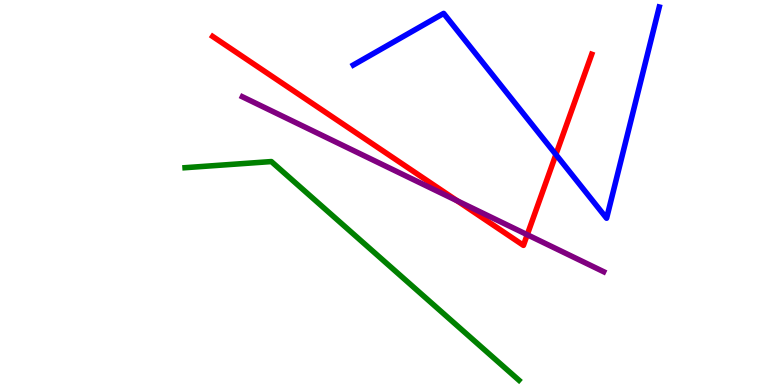[{'lines': ['blue', 'red'], 'intersections': [{'x': 7.17, 'y': 5.99}]}, {'lines': ['green', 'red'], 'intersections': []}, {'lines': ['purple', 'red'], 'intersections': [{'x': 5.9, 'y': 4.79}, {'x': 6.8, 'y': 3.9}]}, {'lines': ['blue', 'green'], 'intersections': []}, {'lines': ['blue', 'purple'], 'intersections': []}, {'lines': ['green', 'purple'], 'intersections': []}]